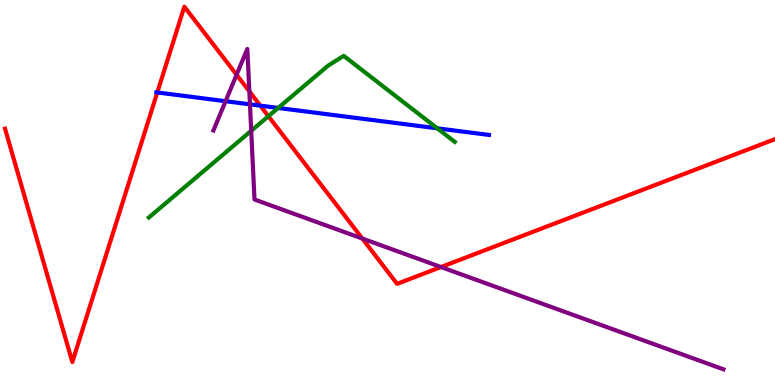[{'lines': ['blue', 'red'], 'intersections': [{'x': 2.03, 'y': 7.6}, {'x': 3.36, 'y': 7.26}]}, {'lines': ['green', 'red'], 'intersections': [{'x': 3.46, 'y': 6.98}]}, {'lines': ['purple', 'red'], 'intersections': [{'x': 3.05, 'y': 8.06}, {'x': 3.22, 'y': 7.63}, {'x': 4.68, 'y': 3.8}, {'x': 5.69, 'y': 3.06}]}, {'lines': ['blue', 'green'], 'intersections': [{'x': 3.59, 'y': 7.2}, {'x': 5.64, 'y': 6.67}]}, {'lines': ['blue', 'purple'], 'intersections': [{'x': 2.91, 'y': 7.37}, {'x': 3.23, 'y': 7.29}]}, {'lines': ['green', 'purple'], 'intersections': [{'x': 3.24, 'y': 6.6}]}]